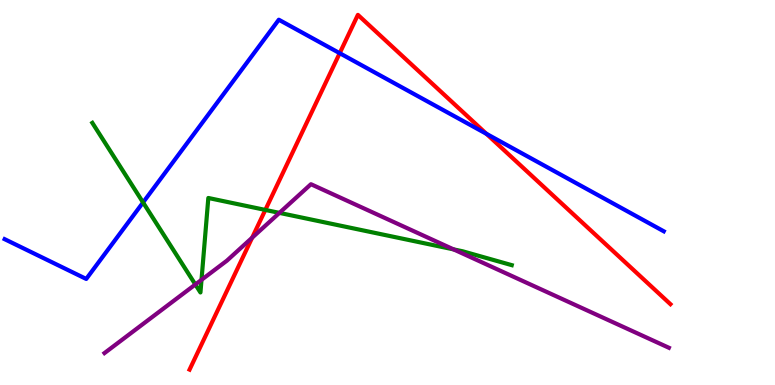[{'lines': ['blue', 'red'], 'intersections': [{'x': 4.38, 'y': 8.62}, {'x': 6.28, 'y': 6.52}]}, {'lines': ['green', 'red'], 'intersections': [{'x': 3.42, 'y': 4.55}]}, {'lines': ['purple', 'red'], 'intersections': [{'x': 3.25, 'y': 3.83}]}, {'lines': ['blue', 'green'], 'intersections': [{'x': 1.85, 'y': 4.74}]}, {'lines': ['blue', 'purple'], 'intersections': []}, {'lines': ['green', 'purple'], 'intersections': [{'x': 2.52, 'y': 2.61}, {'x': 2.6, 'y': 2.73}, {'x': 3.61, 'y': 4.47}, {'x': 5.85, 'y': 3.52}]}]